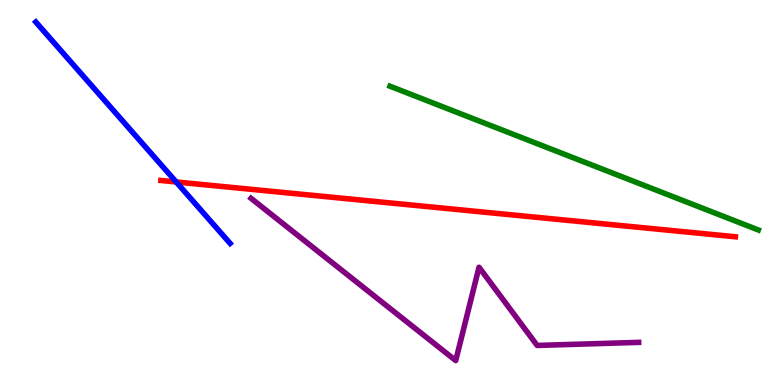[{'lines': ['blue', 'red'], 'intersections': [{'x': 2.27, 'y': 5.27}]}, {'lines': ['green', 'red'], 'intersections': []}, {'lines': ['purple', 'red'], 'intersections': []}, {'lines': ['blue', 'green'], 'intersections': []}, {'lines': ['blue', 'purple'], 'intersections': []}, {'lines': ['green', 'purple'], 'intersections': []}]